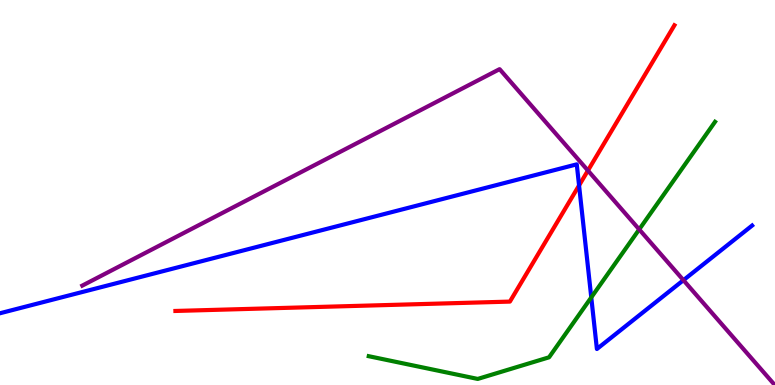[{'lines': ['blue', 'red'], 'intersections': [{'x': 7.47, 'y': 5.18}]}, {'lines': ['green', 'red'], 'intersections': []}, {'lines': ['purple', 'red'], 'intersections': [{'x': 7.59, 'y': 5.57}]}, {'lines': ['blue', 'green'], 'intersections': [{'x': 7.63, 'y': 2.28}]}, {'lines': ['blue', 'purple'], 'intersections': [{'x': 8.82, 'y': 2.72}]}, {'lines': ['green', 'purple'], 'intersections': [{'x': 8.25, 'y': 4.04}]}]